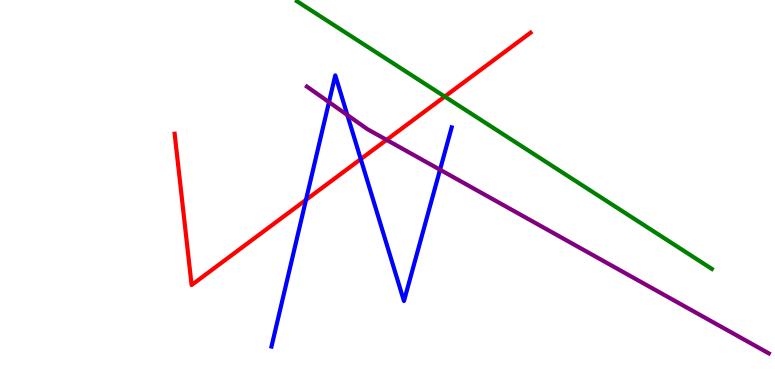[{'lines': ['blue', 'red'], 'intersections': [{'x': 3.95, 'y': 4.81}, {'x': 4.65, 'y': 5.87}]}, {'lines': ['green', 'red'], 'intersections': [{'x': 5.74, 'y': 7.49}]}, {'lines': ['purple', 'red'], 'intersections': [{'x': 4.99, 'y': 6.37}]}, {'lines': ['blue', 'green'], 'intersections': []}, {'lines': ['blue', 'purple'], 'intersections': [{'x': 4.24, 'y': 7.35}, {'x': 4.48, 'y': 7.01}, {'x': 5.68, 'y': 5.59}]}, {'lines': ['green', 'purple'], 'intersections': []}]